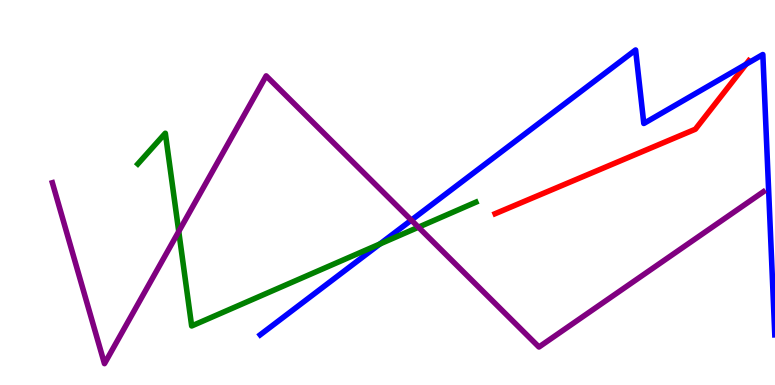[{'lines': ['blue', 'red'], 'intersections': [{'x': 9.63, 'y': 8.33}]}, {'lines': ['green', 'red'], 'intersections': []}, {'lines': ['purple', 'red'], 'intersections': []}, {'lines': ['blue', 'green'], 'intersections': [{'x': 4.9, 'y': 3.66}]}, {'lines': ['blue', 'purple'], 'intersections': [{'x': 5.31, 'y': 4.28}]}, {'lines': ['green', 'purple'], 'intersections': [{'x': 2.31, 'y': 3.99}, {'x': 5.4, 'y': 4.1}]}]